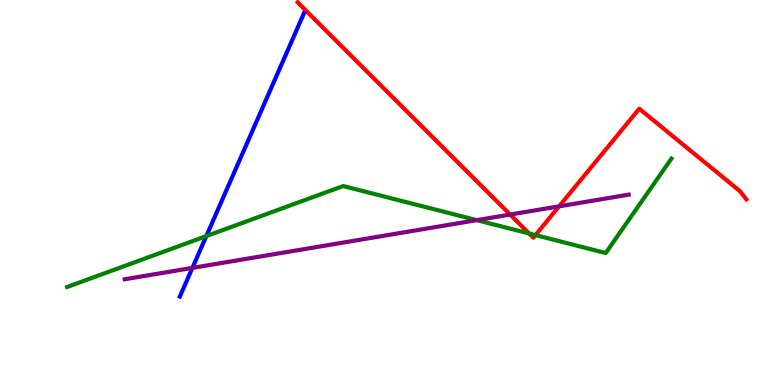[{'lines': ['blue', 'red'], 'intersections': []}, {'lines': ['green', 'red'], 'intersections': [{'x': 6.83, 'y': 3.94}, {'x': 6.91, 'y': 3.89}]}, {'lines': ['purple', 'red'], 'intersections': [{'x': 6.58, 'y': 4.43}, {'x': 7.21, 'y': 4.64}]}, {'lines': ['blue', 'green'], 'intersections': [{'x': 2.66, 'y': 3.87}]}, {'lines': ['blue', 'purple'], 'intersections': [{'x': 2.48, 'y': 3.04}]}, {'lines': ['green', 'purple'], 'intersections': [{'x': 6.15, 'y': 4.28}]}]